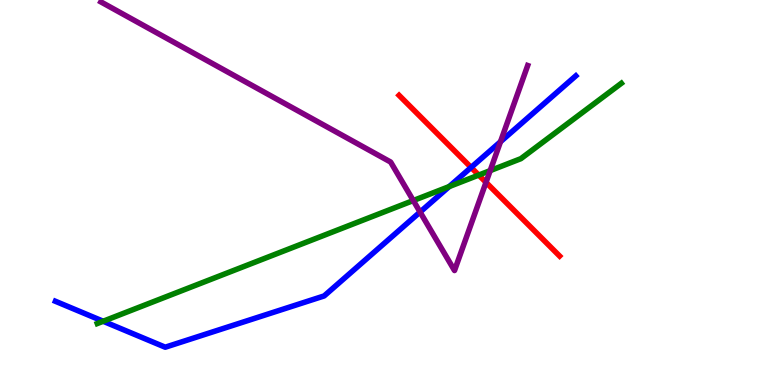[{'lines': ['blue', 'red'], 'intersections': [{'x': 6.08, 'y': 5.65}]}, {'lines': ['green', 'red'], 'intersections': [{'x': 6.18, 'y': 5.45}]}, {'lines': ['purple', 'red'], 'intersections': [{'x': 6.27, 'y': 5.26}]}, {'lines': ['blue', 'green'], 'intersections': [{'x': 1.33, 'y': 1.66}, {'x': 5.8, 'y': 5.15}]}, {'lines': ['blue', 'purple'], 'intersections': [{'x': 5.42, 'y': 4.49}, {'x': 6.46, 'y': 6.32}]}, {'lines': ['green', 'purple'], 'intersections': [{'x': 5.33, 'y': 4.79}, {'x': 6.32, 'y': 5.57}]}]